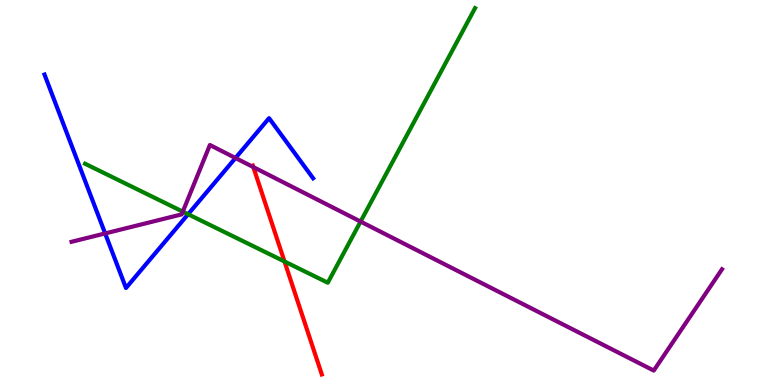[{'lines': ['blue', 'red'], 'intersections': []}, {'lines': ['green', 'red'], 'intersections': [{'x': 3.67, 'y': 3.21}]}, {'lines': ['purple', 'red'], 'intersections': [{'x': 3.27, 'y': 5.66}]}, {'lines': ['blue', 'green'], 'intersections': [{'x': 2.43, 'y': 4.44}]}, {'lines': ['blue', 'purple'], 'intersections': [{'x': 1.36, 'y': 3.94}, {'x': 3.04, 'y': 5.9}]}, {'lines': ['green', 'purple'], 'intersections': [{'x': 2.36, 'y': 4.5}, {'x': 4.65, 'y': 4.24}]}]